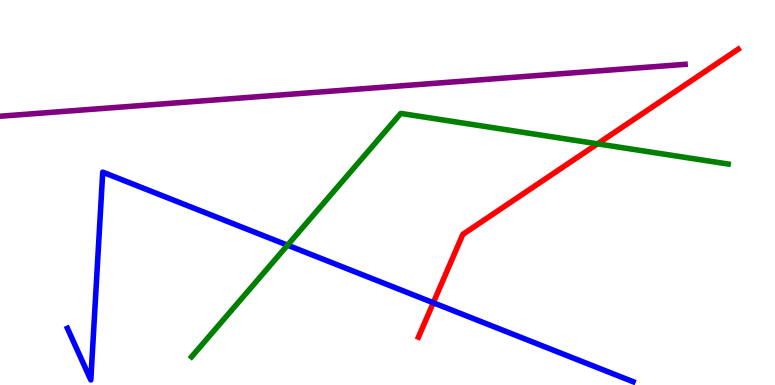[{'lines': ['blue', 'red'], 'intersections': [{'x': 5.59, 'y': 2.14}]}, {'lines': ['green', 'red'], 'intersections': [{'x': 7.71, 'y': 6.26}]}, {'lines': ['purple', 'red'], 'intersections': []}, {'lines': ['blue', 'green'], 'intersections': [{'x': 3.71, 'y': 3.63}]}, {'lines': ['blue', 'purple'], 'intersections': []}, {'lines': ['green', 'purple'], 'intersections': []}]